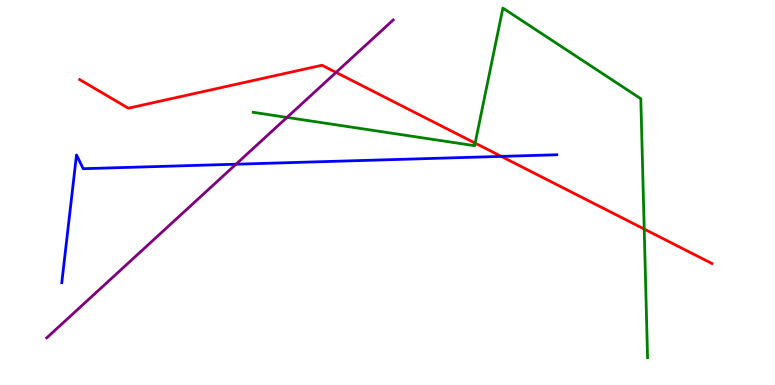[{'lines': ['blue', 'red'], 'intersections': [{'x': 6.47, 'y': 5.94}]}, {'lines': ['green', 'red'], 'intersections': [{'x': 6.13, 'y': 6.28}, {'x': 8.31, 'y': 4.05}]}, {'lines': ['purple', 'red'], 'intersections': [{'x': 4.34, 'y': 8.12}]}, {'lines': ['blue', 'green'], 'intersections': []}, {'lines': ['blue', 'purple'], 'intersections': [{'x': 3.05, 'y': 5.73}]}, {'lines': ['green', 'purple'], 'intersections': [{'x': 3.7, 'y': 6.95}]}]